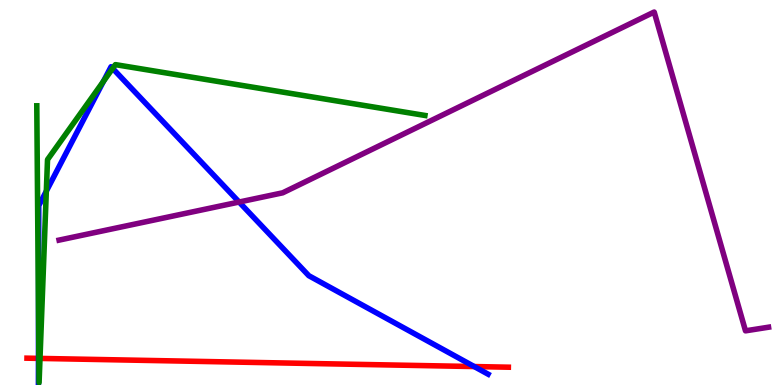[{'lines': ['blue', 'red'], 'intersections': [{'x': 0.496, 'y': 0.691}, {'x': 6.12, 'y': 0.479}]}, {'lines': ['green', 'red'], 'intersections': [{'x': 0.502, 'y': 0.691}, {'x': 0.516, 'y': 0.691}]}, {'lines': ['purple', 'red'], 'intersections': []}, {'lines': ['blue', 'green'], 'intersections': [{'x': 0.497, 'y': 1.77}, {'x': 0.598, 'y': 5.04}, {'x': 1.33, 'y': 7.89}, {'x': 1.45, 'y': 8.22}]}, {'lines': ['blue', 'purple'], 'intersections': [{'x': 3.09, 'y': 4.75}]}, {'lines': ['green', 'purple'], 'intersections': []}]